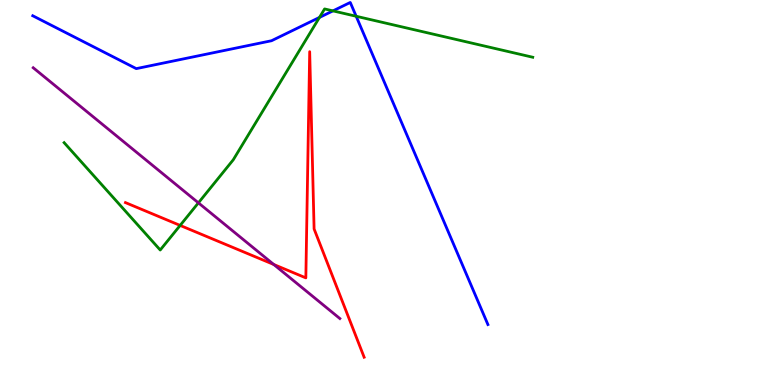[{'lines': ['blue', 'red'], 'intersections': []}, {'lines': ['green', 'red'], 'intersections': [{'x': 2.32, 'y': 4.14}]}, {'lines': ['purple', 'red'], 'intersections': [{'x': 3.53, 'y': 3.13}]}, {'lines': ['blue', 'green'], 'intersections': [{'x': 4.12, 'y': 9.55}, {'x': 4.3, 'y': 9.72}, {'x': 4.6, 'y': 9.58}]}, {'lines': ['blue', 'purple'], 'intersections': []}, {'lines': ['green', 'purple'], 'intersections': [{'x': 2.56, 'y': 4.73}]}]